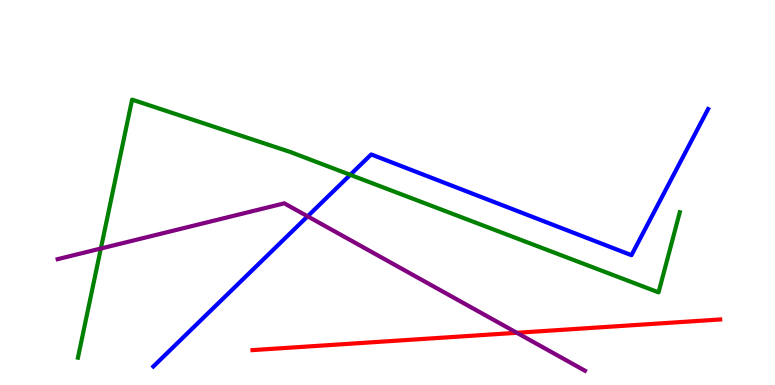[{'lines': ['blue', 'red'], 'intersections': []}, {'lines': ['green', 'red'], 'intersections': []}, {'lines': ['purple', 'red'], 'intersections': [{'x': 6.67, 'y': 1.36}]}, {'lines': ['blue', 'green'], 'intersections': [{'x': 4.52, 'y': 5.46}]}, {'lines': ['blue', 'purple'], 'intersections': [{'x': 3.97, 'y': 4.38}]}, {'lines': ['green', 'purple'], 'intersections': [{'x': 1.3, 'y': 3.54}]}]